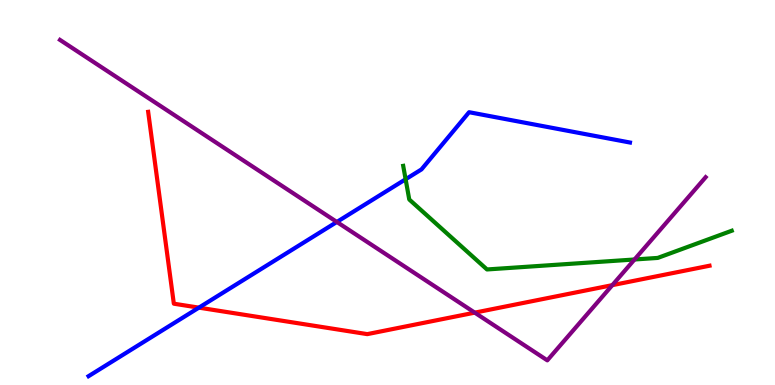[{'lines': ['blue', 'red'], 'intersections': [{'x': 2.57, 'y': 2.01}]}, {'lines': ['green', 'red'], 'intersections': []}, {'lines': ['purple', 'red'], 'intersections': [{'x': 6.13, 'y': 1.88}, {'x': 7.9, 'y': 2.59}]}, {'lines': ['blue', 'green'], 'intersections': [{'x': 5.23, 'y': 5.34}]}, {'lines': ['blue', 'purple'], 'intersections': [{'x': 4.35, 'y': 4.23}]}, {'lines': ['green', 'purple'], 'intersections': [{'x': 8.19, 'y': 3.26}]}]